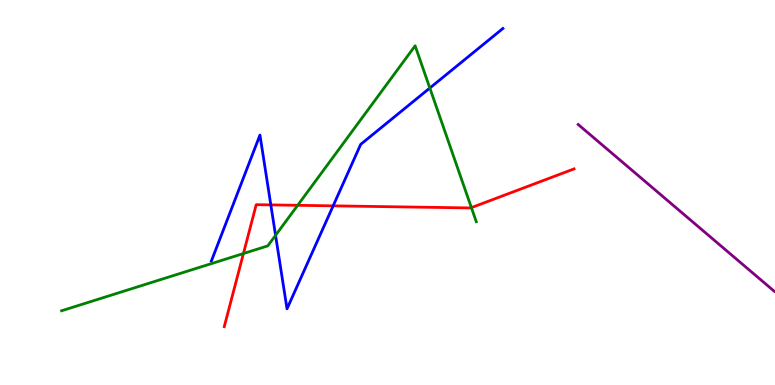[{'lines': ['blue', 'red'], 'intersections': [{'x': 3.49, 'y': 4.68}, {'x': 4.3, 'y': 4.65}]}, {'lines': ['green', 'red'], 'intersections': [{'x': 3.14, 'y': 3.41}, {'x': 3.84, 'y': 4.67}, {'x': 6.08, 'y': 4.61}]}, {'lines': ['purple', 'red'], 'intersections': []}, {'lines': ['blue', 'green'], 'intersections': [{'x': 3.56, 'y': 3.89}, {'x': 5.55, 'y': 7.71}]}, {'lines': ['blue', 'purple'], 'intersections': []}, {'lines': ['green', 'purple'], 'intersections': []}]